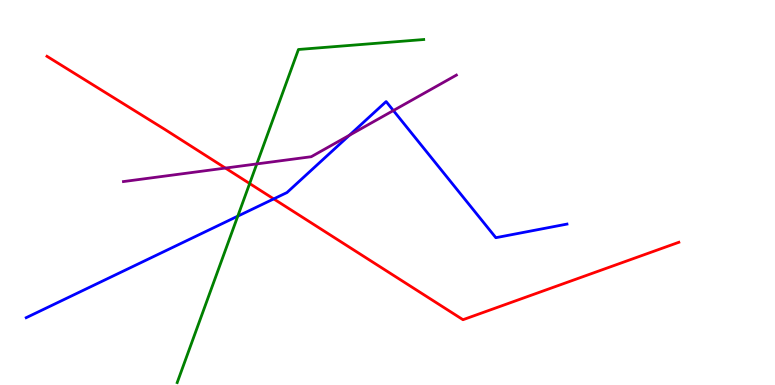[{'lines': ['blue', 'red'], 'intersections': [{'x': 3.53, 'y': 4.83}]}, {'lines': ['green', 'red'], 'intersections': [{'x': 3.22, 'y': 5.23}]}, {'lines': ['purple', 'red'], 'intersections': [{'x': 2.91, 'y': 5.63}]}, {'lines': ['blue', 'green'], 'intersections': [{'x': 3.07, 'y': 4.39}]}, {'lines': ['blue', 'purple'], 'intersections': [{'x': 4.51, 'y': 6.49}, {'x': 5.08, 'y': 7.13}]}, {'lines': ['green', 'purple'], 'intersections': [{'x': 3.31, 'y': 5.74}]}]